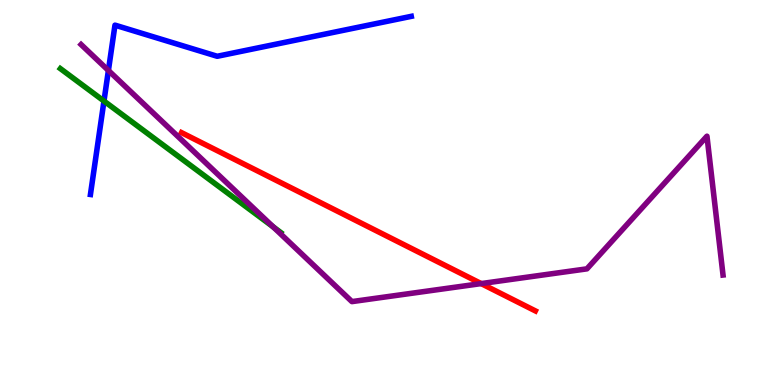[{'lines': ['blue', 'red'], 'intersections': []}, {'lines': ['green', 'red'], 'intersections': []}, {'lines': ['purple', 'red'], 'intersections': [{'x': 6.21, 'y': 2.63}]}, {'lines': ['blue', 'green'], 'intersections': [{'x': 1.34, 'y': 7.38}]}, {'lines': ['blue', 'purple'], 'intersections': [{'x': 1.4, 'y': 8.17}]}, {'lines': ['green', 'purple'], 'intersections': [{'x': 3.53, 'y': 4.11}]}]